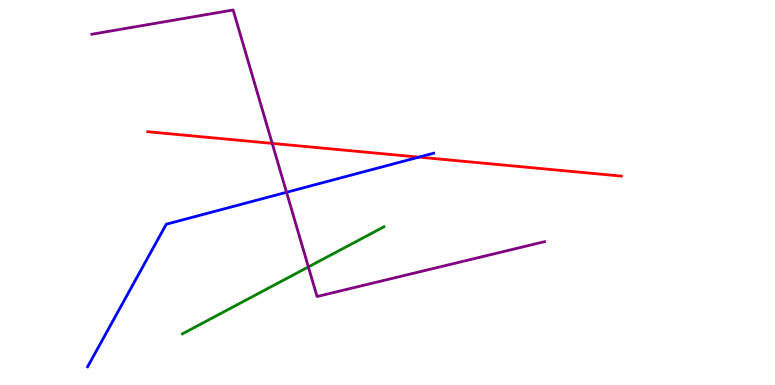[{'lines': ['blue', 'red'], 'intersections': [{'x': 5.41, 'y': 5.92}]}, {'lines': ['green', 'red'], 'intersections': []}, {'lines': ['purple', 'red'], 'intersections': [{'x': 3.51, 'y': 6.28}]}, {'lines': ['blue', 'green'], 'intersections': []}, {'lines': ['blue', 'purple'], 'intersections': [{'x': 3.7, 'y': 5.01}]}, {'lines': ['green', 'purple'], 'intersections': [{'x': 3.98, 'y': 3.07}]}]